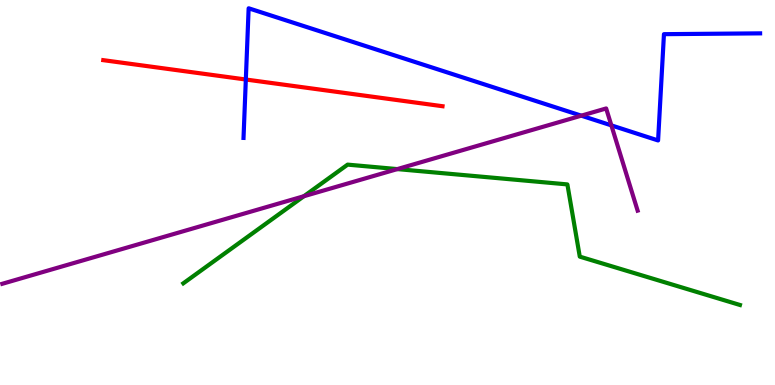[{'lines': ['blue', 'red'], 'intersections': [{'x': 3.17, 'y': 7.93}]}, {'lines': ['green', 'red'], 'intersections': []}, {'lines': ['purple', 'red'], 'intersections': []}, {'lines': ['blue', 'green'], 'intersections': []}, {'lines': ['blue', 'purple'], 'intersections': [{'x': 7.5, 'y': 7.0}, {'x': 7.89, 'y': 6.74}]}, {'lines': ['green', 'purple'], 'intersections': [{'x': 3.92, 'y': 4.9}, {'x': 5.13, 'y': 5.61}]}]